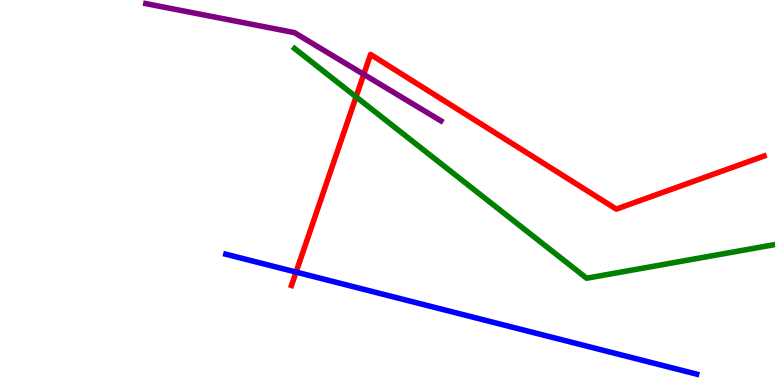[{'lines': ['blue', 'red'], 'intersections': [{'x': 3.82, 'y': 2.93}]}, {'lines': ['green', 'red'], 'intersections': [{'x': 4.59, 'y': 7.48}]}, {'lines': ['purple', 'red'], 'intersections': [{'x': 4.69, 'y': 8.07}]}, {'lines': ['blue', 'green'], 'intersections': []}, {'lines': ['blue', 'purple'], 'intersections': []}, {'lines': ['green', 'purple'], 'intersections': []}]